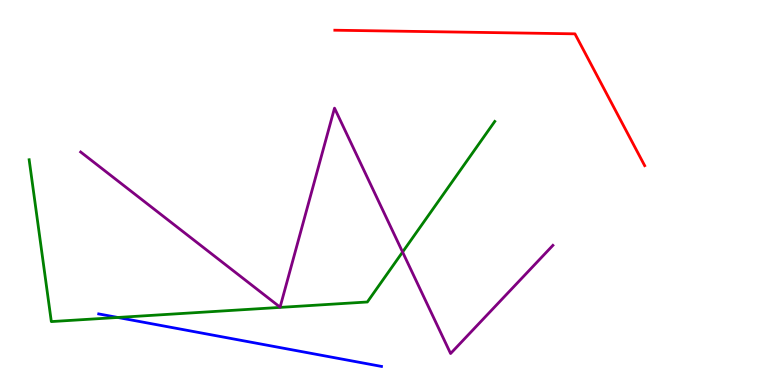[{'lines': ['blue', 'red'], 'intersections': []}, {'lines': ['green', 'red'], 'intersections': []}, {'lines': ['purple', 'red'], 'intersections': []}, {'lines': ['blue', 'green'], 'intersections': [{'x': 1.52, 'y': 1.75}]}, {'lines': ['blue', 'purple'], 'intersections': []}, {'lines': ['green', 'purple'], 'intersections': [{'x': 5.19, 'y': 3.45}]}]